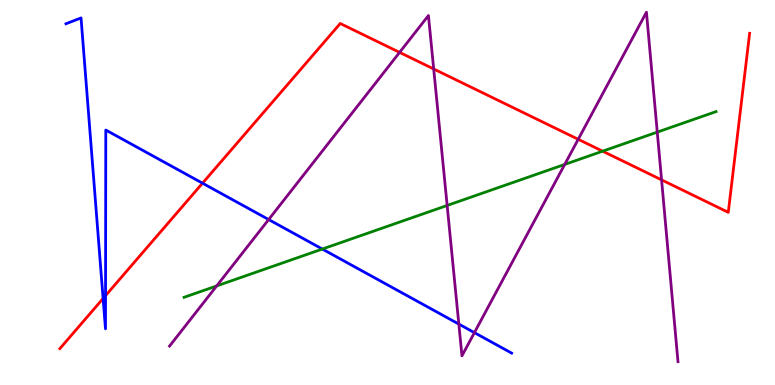[{'lines': ['blue', 'red'], 'intersections': [{'x': 1.33, 'y': 2.25}, {'x': 1.36, 'y': 2.32}, {'x': 2.61, 'y': 5.24}]}, {'lines': ['green', 'red'], 'intersections': [{'x': 7.78, 'y': 6.07}]}, {'lines': ['purple', 'red'], 'intersections': [{'x': 5.16, 'y': 8.64}, {'x': 5.6, 'y': 8.21}, {'x': 7.46, 'y': 6.38}, {'x': 8.54, 'y': 5.33}]}, {'lines': ['blue', 'green'], 'intersections': [{'x': 4.16, 'y': 3.53}]}, {'lines': ['blue', 'purple'], 'intersections': [{'x': 3.47, 'y': 4.3}, {'x': 5.92, 'y': 1.58}, {'x': 6.12, 'y': 1.36}]}, {'lines': ['green', 'purple'], 'intersections': [{'x': 2.8, 'y': 2.57}, {'x': 5.77, 'y': 4.66}, {'x': 7.29, 'y': 5.73}, {'x': 8.48, 'y': 6.57}]}]